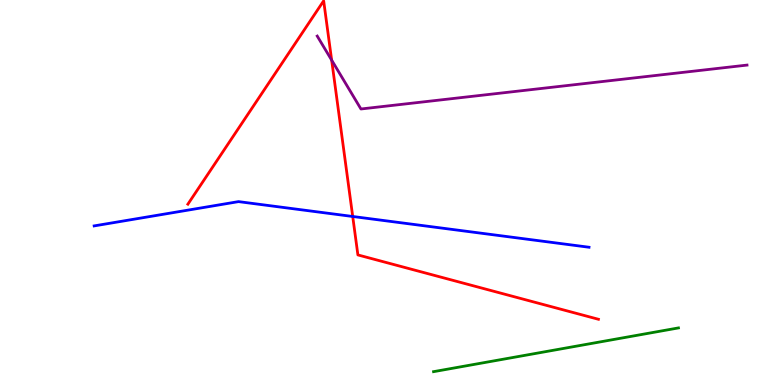[{'lines': ['blue', 'red'], 'intersections': [{'x': 4.55, 'y': 4.38}]}, {'lines': ['green', 'red'], 'intersections': []}, {'lines': ['purple', 'red'], 'intersections': [{'x': 4.28, 'y': 8.44}]}, {'lines': ['blue', 'green'], 'intersections': []}, {'lines': ['blue', 'purple'], 'intersections': []}, {'lines': ['green', 'purple'], 'intersections': []}]